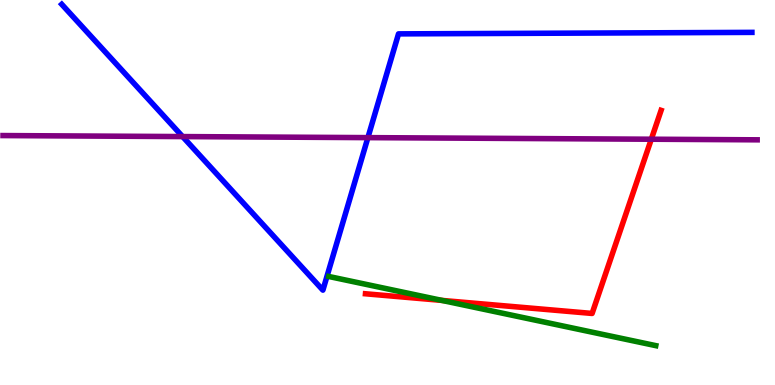[{'lines': ['blue', 'red'], 'intersections': []}, {'lines': ['green', 'red'], 'intersections': [{'x': 5.7, 'y': 2.2}]}, {'lines': ['purple', 'red'], 'intersections': [{'x': 8.4, 'y': 6.38}]}, {'lines': ['blue', 'green'], 'intersections': []}, {'lines': ['blue', 'purple'], 'intersections': [{'x': 2.36, 'y': 6.45}, {'x': 4.75, 'y': 6.43}]}, {'lines': ['green', 'purple'], 'intersections': []}]